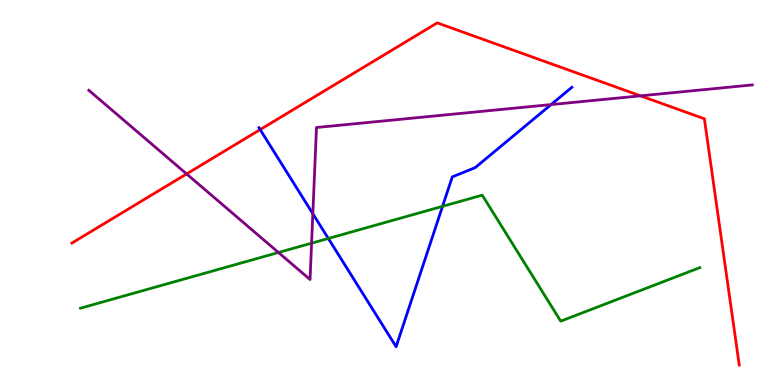[{'lines': ['blue', 'red'], 'intersections': [{'x': 3.36, 'y': 6.63}]}, {'lines': ['green', 'red'], 'intersections': []}, {'lines': ['purple', 'red'], 'intersections': [{'x': 2.41, 'y': 5.48}, {'x': 8.26, 'y': 7.51}]}, {'lines': ['blue', 'green'], 'intersections': [{'x': 4.24, 'y': 3.81}, {'x': 5.71, 'y': 4.64}]}, {'lines': ['blue', 'purple'], 'intersections': [{'x': 4.04, 'y': 4.45}, {'x': 7.11, 'y': 7.28}]}, {'lines': ['green', 'purple'], 'intersections': [{'x': 3.59, 'y': 3.44}, {'x': 4.02, 'y': 3.68}]}]